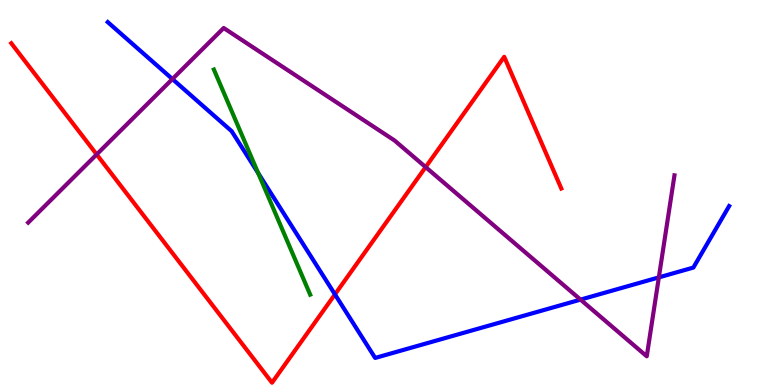[{'lines': ['blue', 'red'], 'intersections': [{'x': 4.32, 'y': 2.35}]}, {'lines': ['green', 'red'], 'intersections': []}, {'lines': ['purple', 'red'], 'intersections': [{'x': 1.25, 'y': 5.99}, {'x': 5.49, 'y': 5.66}]}, {'lines': ['blue', 'green'], 'intersections': [{'x': 3.33, 'y': 5.5}]}, {'lines': ['blue', 'purple'], 'intersections': [{'x': 2.22, 'y': 7.95}, {'x': 7.49, 'y': 2.22}, {'x': 8.5, 'y': 2.8}]}, {'lines': ['green', 'purple'], 'intersections': []}]